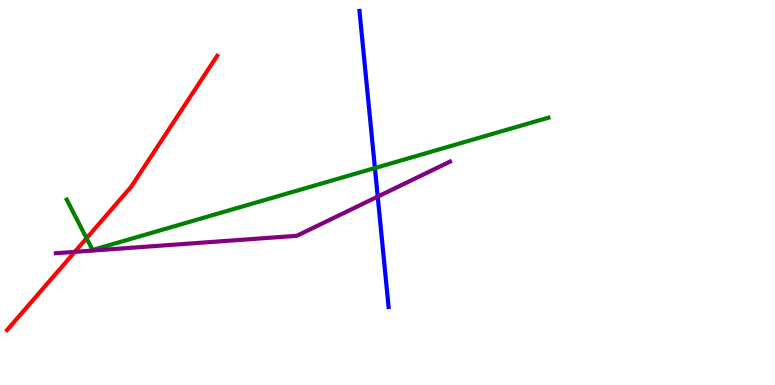[{'lines': ['blue', 'red'], 'intersections': []}, {'lines': ['green', 'red'], 'intersections': [{'x': 1.12, 'y': 3.81}]}, {'lines': ['purple', 'red'], 'intersections': [{'x': 0.965, 'y': 3.46}]}, {'lines': ['blue', 'green'], 'intersections': [{'x': 4.84, 'y': 5.64}]}, {'lines': ['blue', 'purple'], 'intersections': [{'x': 4.87, 'y': 4.89}]}, {'lines': ['green', 'purple'], 'intersections': []}]